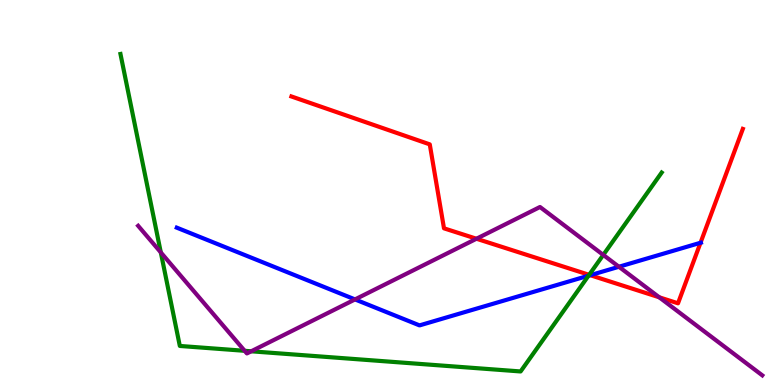[{'lines': ['blue', 'red'], 'intersections': [{'x': 7.62, 'y': 2.85}, {'x': 9.04, 'y': 3.69}]}, {'lines': ['green', 'red'], 'intersections': [{'x': 7.6, 'y': 2.86}]}, {'lines': ['purple', 'red'], 'intersections': [{'x': 6.15, 'y': 3.8}, {'x': 8.51, 'y': 2.28}]}, {'lines': ['blue', 'green'], 'intersections': [{'x': 7.59, 'y': 2.84}]}, {'lines': ['blue', 'purple'], 'intersections': [{'x': 4.58, 'y': 2.22}, {'x': 7.99, 'y': 3.07}]}, {'lines': ['green', 'purple'], 'intersections': [{'x': 2.07, 'y': 3.44}, {'x': 3.16, 'y': 0.888}, {'x': 3.24, 'y': 0.876}, {'x': 7.78, 'y': 3.38}]}]